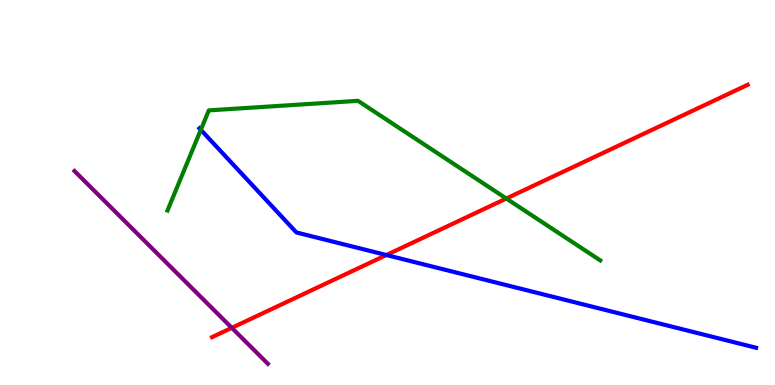[{'lines': ['blue', 'red'], 'intersections': [{'x': 4.99, 'y': 3.38}]}, {'lines': ['green', 'red'], 'intersections': [{'x': 6.53, 'y': 4.84}]}, {'lines': ['purple', 'red'], 'intersections': [{'x': 2.99, 'y': 1.48}]}, {'lines': ['blue', 'green'], 'intersections': [{'x': 2.59, 'y': 6.63}]}, {'lines': ['blue', 'purple'], 'intersections': []}, {'lines': ['green', 'purple'], 'intersections': []}]